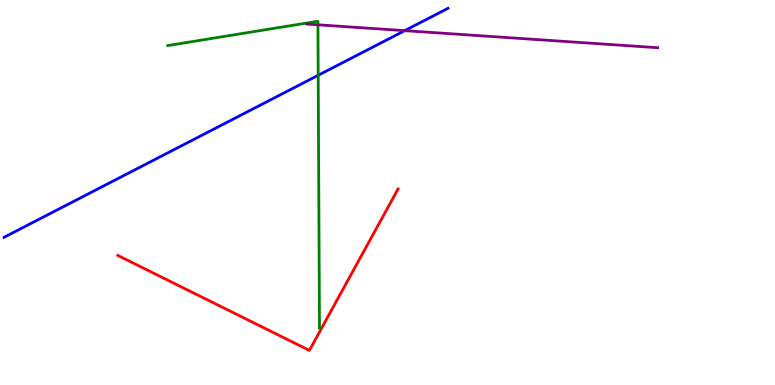[{'lines': ['blue', 'red'], 'intersections': []}, {'lines': ['green', 'red'], 'intersections': []}, {'lines': ['purple', 'red'], 'intersections': []}, {'lines': ['blue', 'green'], 'intersections': [{'x': 4.11, 'y': 8.04}]}, {'lines': ['blue', 'purple'], 'intersections': [{'x': 5.22, 'y': 9.2}]}, {'lines': ['green', 'purple'], 'intersections': [{'x': 4.1, 'y': 9.36}]}]